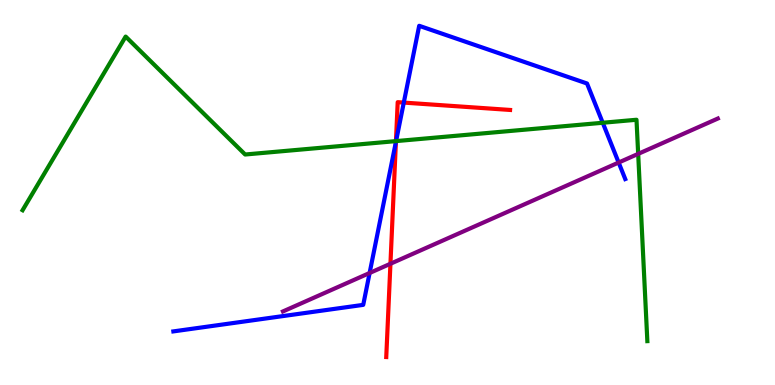[{'lines': ['blue', 'red'], 'intersections': [{'x': 5.11, 'y': 6.31}, {'x': 5.21, 'y': 7.34}]}, {'lines': ['green', 'red'], 'intersections': [{'x': 5.11, 'y': 6.33}]}, {'lines': ['purple', 'red'], 'intersections': [{'x': 5.04, 'y': 3.15}]}, {'lines': ['blue', 'green'], 'intersections': [{'x': 5.11, 'y': 6.33}, {'x': 7.78, 'y': 6.81}]}, {'lines': ['blue', 'purple'], 'intersections': [{'x': 4.77, 'y': 2.91}, {'x': 7.98, 'y': 5.78}]}, {'lines': ['green', 'purple'], 'intersections': [{'x': 8.23, 'y': 6.0}]}]